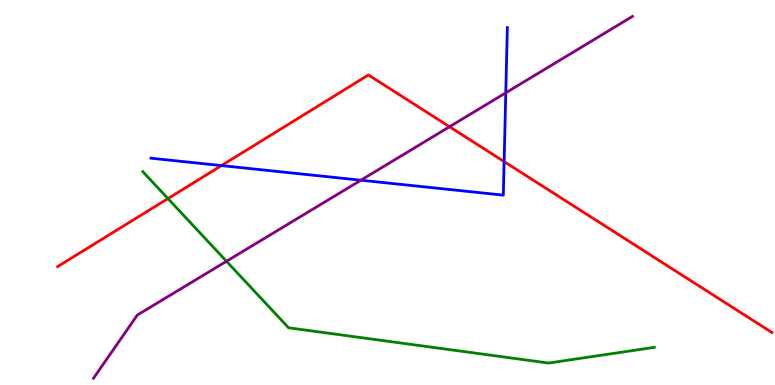[{'lines': ['blue', 'red'], 'intersections': [{'x': 2.86, 'y': 5.7}, {'x': 6.5, 'y': 5.8}]}, {'lines': ['green', 'red'], 'intersections': [{'x': 2.17, 'y': 4.84}]}, {'lines': ['purple', 'red'], 'intersections': [{'x': 5.8, 'y': 6.71}]}, {'lines': ['blue', 'green'], 'intersections': []}, {'lines': ['blue', 'purple'], 'intersections': [{'x': 4.66, 'y': 5.32}, {'x': 6.53, 'y': 7.59}]}, {'lines': ['green', 'purple'], 'intersections': [{'x': 2.92, 'y': 3.21}]}]